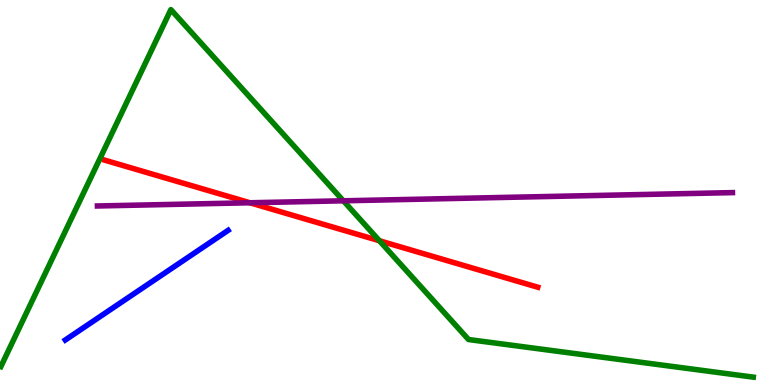[{'lines': ['blue', 'red'], 'intersections': []}, {'lines': ['green', 'red'], 'intersections': [{'x': 4.9, 'y': 3.75}]}, {'lines': ['purple', 'red'], 'intersections': [{'x': 3.23, 'y': 4.73}]}, {'lines': ['blue', 'green'], 'intersections': []}, {'lines': ['blue', 'purple'], 'intersections': []}, {'lines': ['green', 'purple'], 'intersections': [{'x': 4.43, 'y': 4.78}]}]